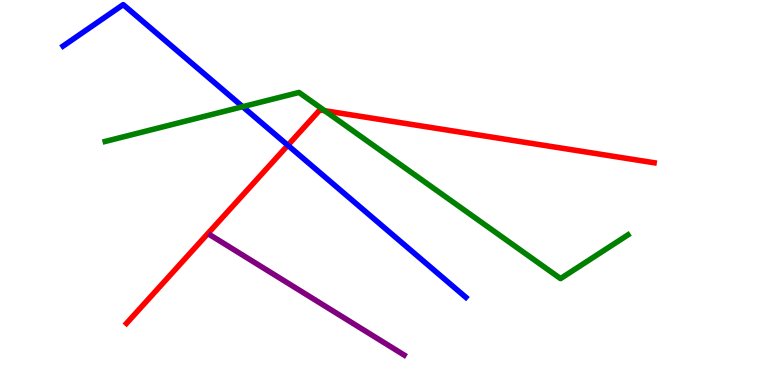[{'lines': ['blue', 'red'], 'intersections': [{'x': 3.71, 'y': 6.23}]}, {'lines': ['green', 'red'], 'intersections': [{'x': 4.19, 'y': 7.12}]}, {'lines': ['purple', 'red'], 'intersections': []}, {'lines': ['blue', 'green'], 'intersections': [{'x': 3.13, 'y': 7.23}]}, {'lines': ['blue', 'purple'], 'intersections': []}, {'lines': ['green', 'purple'], 'intersections': []}]